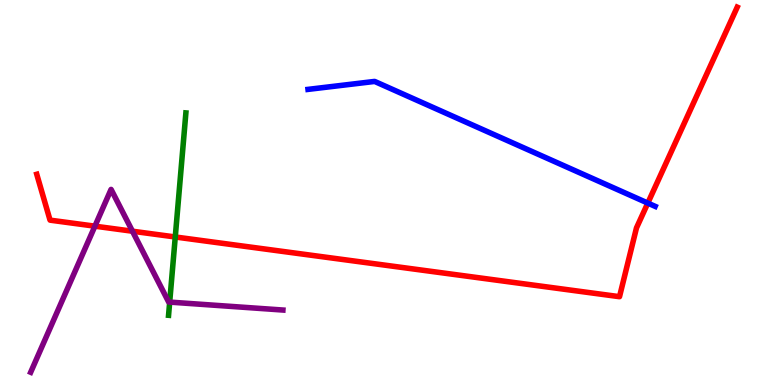[{'lines': ['blue', 'red'], 'intersections': [{'x': 8.36, 'y': 4.73}]}, {'lines': ['green', 'red'], 'intersections': [{'x': 2.26, 'y': 3.84}]}, {'lines': ['purple', 'red'], 'intersections': [{'x': 1.22, 'y': 4.13}, {'x': 1.71, 'y': 3.99}]}, {'lines': ['blue', 'green'], 'intersections': []}, {'lines': ['blue', 'purple'], 'intersections': []}, {'lines': ['green', 'purple'], 'intersections': [{'x': 2.19, 'y': 2.15}]}]